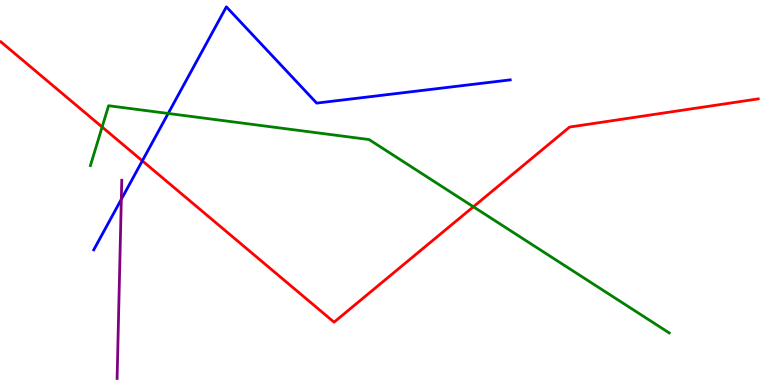[{'lines': ['blue', 'red'], 'intersections': [{'x': 1.84, 'y': 5.82}]}, {'lines': ['green', 'red'], 'intersections': [{'x': 1.32, 'y': 6.7}, {'x': 6.11, 'y': 4.63}]}, {'lines': ['purple', 'red'], 'intersections': []}, {'lines': ['blue', 'green'], 'intersections': [{'x': 2.17, 'y': 7.05}]}, {'lines': ['blue', 'purple'], 'intersections': [{'x': 1.57, 'y': 4.82}]}, {'lines': ['green', 'purple'], 'intersections': []}]